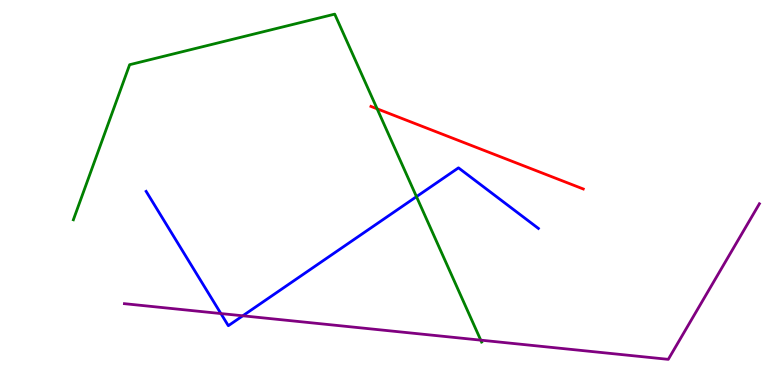[{'lines': ['blue', 'red'], 'intersections': []}, {'lines': ['green', 'red'], 'intersections': [{'x': 4.87, 'y': 7.17}]}, {'lines': ['purple', 'red'], 'intersections': []}, {'lines': ['blue', 'green'], 'intersections': [{'x': 5.37, 'y': 4.89}]}, {'lines': ['blue', 'purple'], 'intersections': [{'x': 2.85, 'y': 1.86}, {'x': 3.13, 'y': 1.8}]}, {'lines': ['green', 'purple'], 'intersections': [{'x': 6.2, 'y': 1.16}]}]